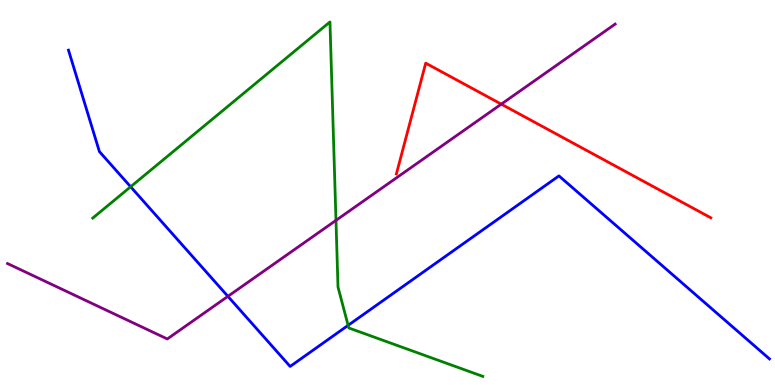[{'lines': ['blue', 'red'], 'intersections': []}, {'lines': ['green', 'red'], 'intersections': []}, {'lines': ['purple', 'red'], 'intersections': [{'x': 6.47, 'y': 7.29}]}, {'lines': ['blue', 'green'], 'intersections': [{'x': 1.69, 'y': 5.15}, {'x': 4.49, 'y': 1.55}]}, {'lines': ['blue', 'purple'], 'intersections': [{'x': 2.94, 'y': 2.3}]}, {'lines': ['green', 'purple'], 'intersections': [{'x': 4.34, 'y': 4.28}]}]